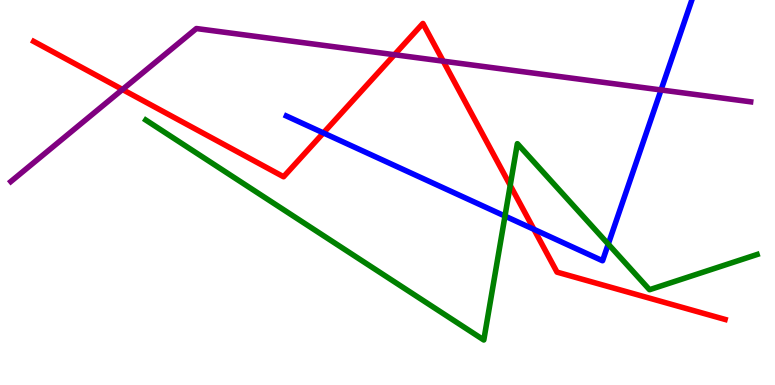[{'lines': ['blue', 'red'], 'intersections': [{'x': 4.17, 'y': 6.55}, {'x': 6.89, 'y': 4.04}]}, {'lines': ['green', 'red'], 'intersections': [{'x': 6.58, 'y': 5.19}]}, {'lines': ['purple', 'red'], 'intersections': [{'x': 1.58, 'y': 7.68}, {'x': 5.09, 'y': 8.58}, {'x': 5.72, 'y': 8.41}]}, {'lines': ['blue', 'green'], 'intersections': [{'x': 6.52, 'y': 4.39}, {'x': 7.85, 'y': 3.66}]}, {'lines': ['blue', 'purple'], 'intersections': [{'x': 8.53, 'y': 7.66}]}, {'lines': ['green', 'purple'], 'intersections': []}]